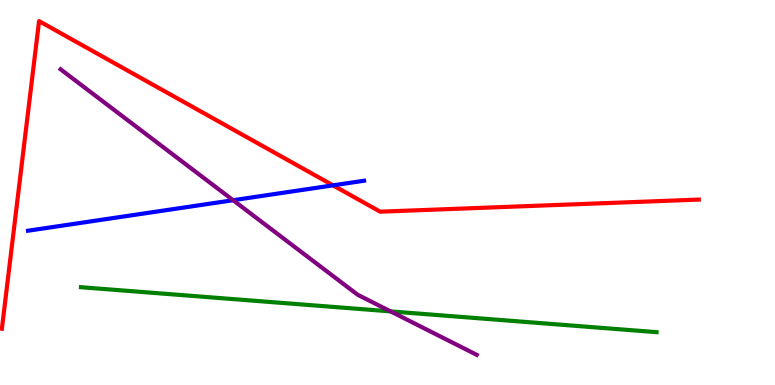[{'lines': ['blue', 'red'], 'intersections': [{'x': 4.3, 'y': 5.19}]}, {'lines': ['green', 'red'], 'intersections': []}, {'lines': ['purple', 'red'], 'intersections': []}, {'lines': ['blue', 'green'], 'intersections': []}, {'lines': ['blue', 'purple'], 'intersections': [{'x': 3.01, 'y': 4.8}]}, {'lines': ['green', 'purple'], 'intersections': [{'x': 5.04, 'y': 1.91}]}]